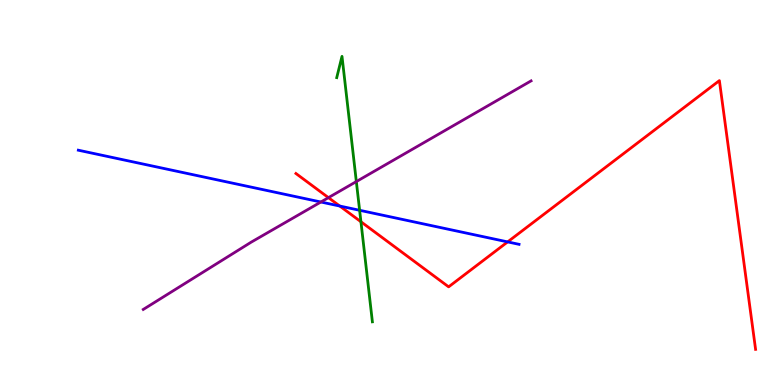[{'lines': ['blue', 'red'], 'intersections': [{'x': 4.38, 'y': 4.65}, {'x': 6.55, 'y': 3.72}]}, {'lines': ['green', 'red'], 'intersections': [{'x': 4.66, 'y': 4.24}]}, {'lines': ['purple', 'red'], 'intersections': [{'x': 4.24, 'y': 4.87}]}, {'lines': ['blue', 'green'], 'intersections': [{'x': 4.64, 'y': 4.54}]}, {'lines': ['blue', 'purple'], 'intersections': [{'x': 4.14, 'y': 4.75}]}, {'lines': ['green', 'purple'], 'intersections': [{'x': 4.6, 'y': 5.28}]}]